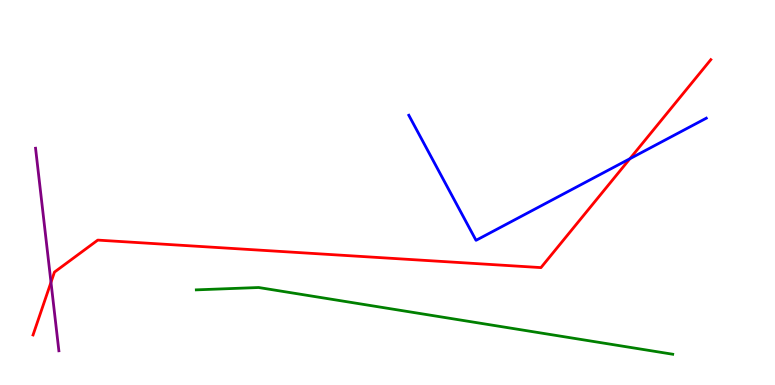[{'lines': ['blue', 'red'], 'intersections': [{'x': 8.13, 'y': 5.88}]}, {'lines': ['green', 'red'], 'intersections': []}, {'lines': ['purple', 'red'], 'intersections': [{'x': 0.658, 'y': 2.67}]}, {'lines': ['blue', 'green'], 'intersections': []}, {'lines': ['blue', 'purple'], 'intersections': []}, {'lines': ['green', 'purple'], 'intersections': []}]